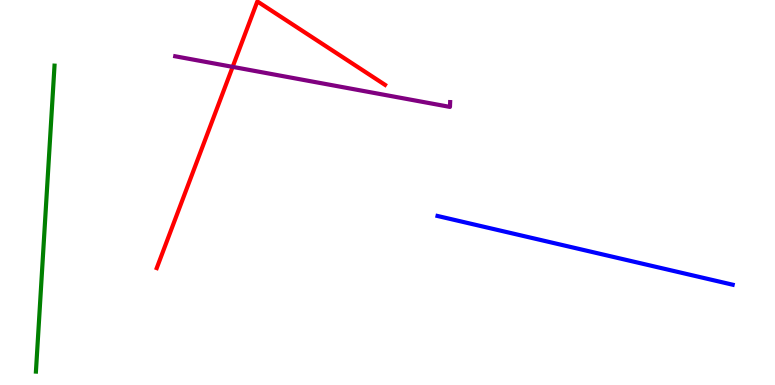[{'lines': ['blue', 'red'], 'intersections': []}, {'lines': ['green', 'red'], 'intersections': []}, {'lines': ['purple', 'red'], 'intersections': [{'x': 3.0, 'y': 8.26}]}, {'lines': ['blue', 'green'], 'intersections': []}, {'lines': ['blue', 'purple'], 'intersections': []}, {'lines': ['green', 'purple'], 'intersections': []}]